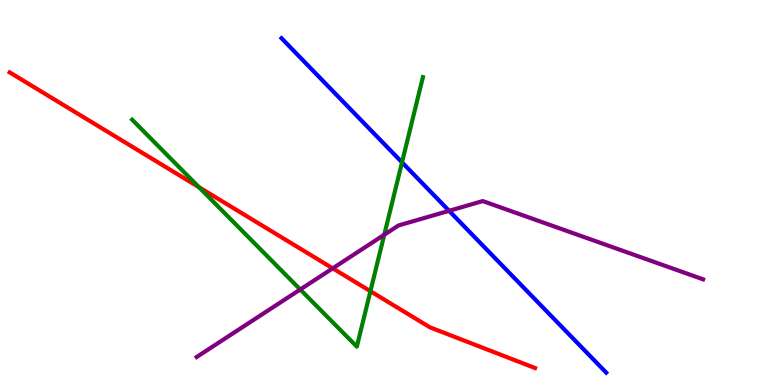[{'lines': ['blue', 'red'], 'intersections': []}, {'lines': ['green', 'red'], 'intersections': [{'x': 2.57, 'y': 5.14}, {'x': 4.78, 'y': 2.44}]}, {'lines': ['purple', 'red'], 'intersections': [{'x': 4.29, 'y': 3.03}]}, {'lines': ['blue', 'green'], 'intersections': [{'x': 5.19, 'y': 5.78}]}, {'lines': ['blue', 'purple'], 'intersections': [{'x': 5.79, 'y': 4.52}]}, {'lines': ['green', 'purple'], 'intersections': [{'x': 3.87, 'y': 2.48}, {'x': 4.96, 'y': 3.9}]}]